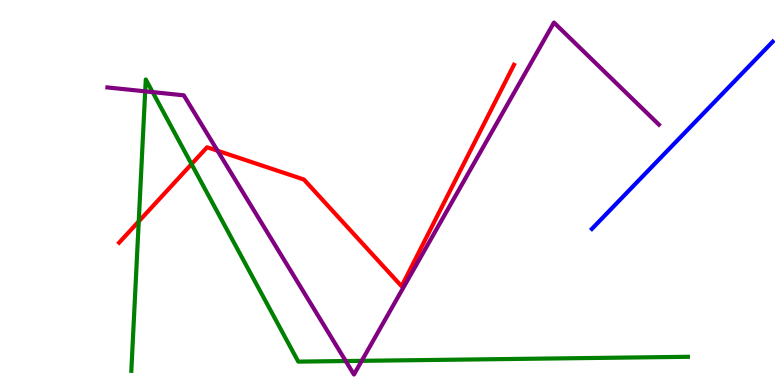[{'lines': ['blue', 'red'], 'intersections': []}, {'lines': ['green', 'red'], 'intersections': [{'x': 1.79, 'y': 4.25}, {'x': 2.47, 'y': 5.74}]}, {'lines': ['purple', 'red'], 'intersections': [{'x': 2.81, 'y': 6.08}]}, {'lines': ['blue', 'green'], 'intersections': []}, {'lines': ['blue', 'purple'], 'intersections': []}, {'lines': ['green', 'purple'], 'intersections': [{'x': 1.87, 'y': 7.63}, {'x': 1.97, 'y': 7.61}, {'x': 4.46, 'y': 0.623}, {'x': 4.67, 'y': 0.628}]}]